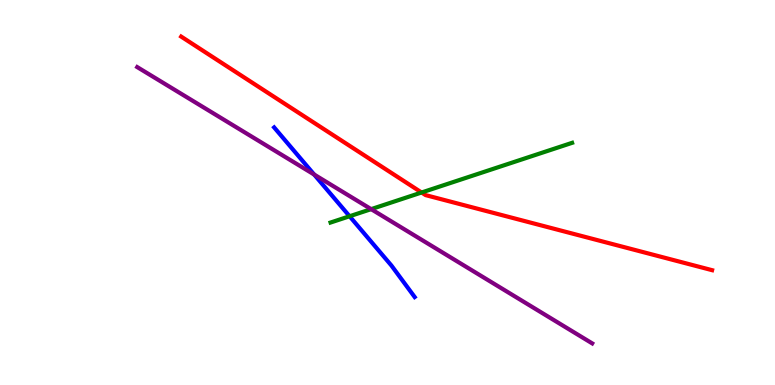[{'lines': ['blue', 'red'], 'intersections': []}, {'lines': ['green', 'red'], 'intersections': [{'x': 5.44, 'y': 5.0}]}, {'lines': ['purple', 'red'], 'intersections': []}, {'lines': ['blue', 'green'], 'intersections': [{'x': 4.51, 'y': 4.38}]}, {'lines': ['blue', 'purple'], 'intersections': [{'x': 4.05, 'y': 5.47}]}, {'lines': ['green', 'purple'], 'intersections': [{'x': 4.79, 'y': 4.57}]}]